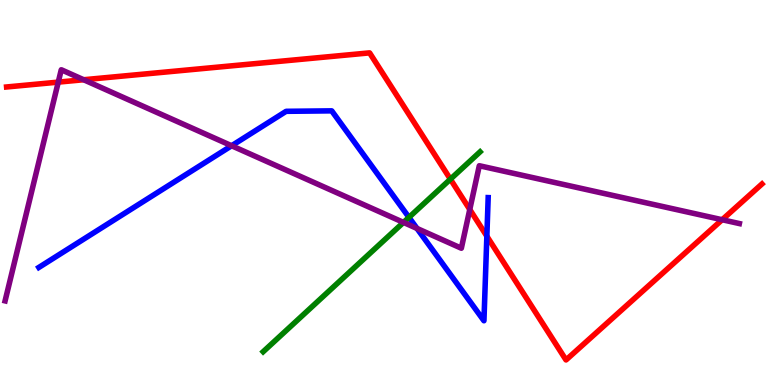[{'lines': ['blue', 'red'], 'intersections': [{'x': 6.28, 'y': 3.86}]}, {'lines': ['green', 'red'], 'intersections': [{'x': 5.81, 'y': 5.35}]}, {'lines': ['purple', 'red'], 'intersections': [{'x': 0.752, 'y': 7.87}, {'x': 1.08, 'y': 7.93}, {'x': 6.06, 'y': 4.56}, {'x': 9.32, 'y': 4.29}]}, {'lines': ['blue', 'green'], 'intersections': [{'x': 5.28, 'y': 4.35}]}, {'lines': ['blue', 'purple'], 'intersections': [{'x': 2.99, 'y': 6.21}, {'x': 5.38, 'y': 4.07}]}, {'lines': ['green', 'purple'], 'intersections': [{'x': 5.21, 'y': 4.22}]}]